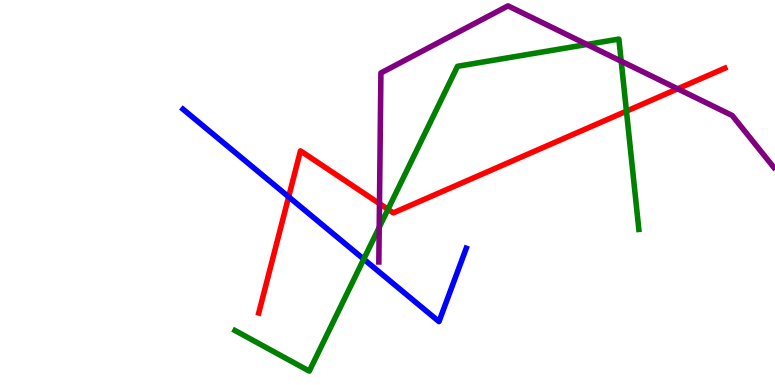[{'lines': ['blue', 'red'], 'intersections': [{'x': 3.72, 'y': 4.89}]}, {'lines': ['green', 'red'], 'intersections': [{'x': 5.01, 'y': 4.56}, {'x': 8.08, 'y': 7.11}]}, {'lines': ['purple', 'red'], 'intersections': [{'x': 4.9, 'y': 4.71}, {'x': 8.74, 'y': 7.69}]}, {'lines': ['blue', 'green'], 'intersections': [{'x': 4.69, 'y': 3.27}]}, {'lines': ['blue', 'purple'], 'intersections': []}, {'lines': ['green', 'purple'], 'intersections': [{'x': 4.89, 'y': 4.09}, {'x': 7.57, 'y': 8.85}, {'x': 8.02, 'y': 8.41}]}]